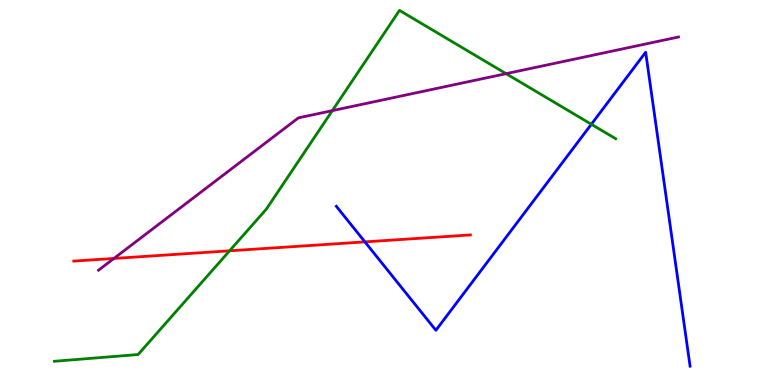[{'lines': ['blue', 'red'], 'intersections': [{'x': 4.71, 'y': 3.72}]}, {'lines': ['green', 'red'], 'intersections': [{'x': 2.96, 'y': 3.49}]}, {'lines': ['purple', 'red'], 'intersections': [{'x': 1.47, 'y': 3.29}]}, {'lines': ['blue', 'green'], 'intersections': [{'x': 7.63, 'y': 6.77}]}, {'lines': ['blue', 'purple'], 'intersections': []}, {'lines': ['green', 'purple'], 'intersections': [{'x': 4.29, 'y': 7.13}, {'x': 6.53, 'y': 8.09}]}]